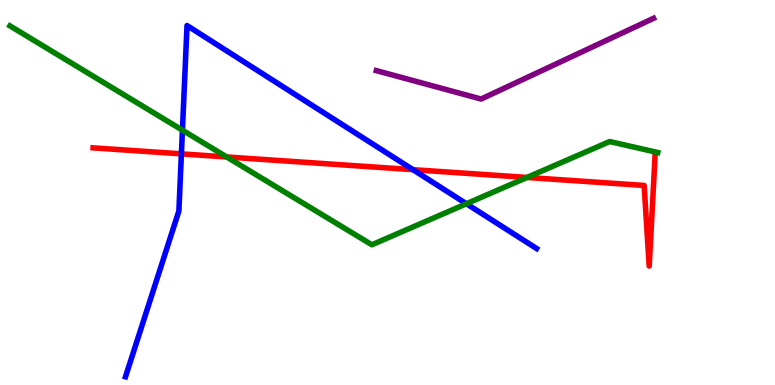[{'lines': ['blue', 'red'], 'intersections': [{'x': 2.34, 'y': 6.0}, {'x': 5.33, 'y': 5.59}]}, {'lines': ['green', 'red'], 'intersections': [{'x': 2.93, 'y': 5.92}, {'x': 6.8, 'y': 5.39}]}, {'lines': ['purple', 'red'], 'intersections': []}, {'lines': ['blue', 'green'], 'intersections': [{'x': 2.35, 'y': 6.62}, {'x': 6.02, 'y': 4.71}]}, {'lines': ['blue', 'purple'], 'intersections': []}, {'lines': ['green', 'purple'], 'intersections': []}]